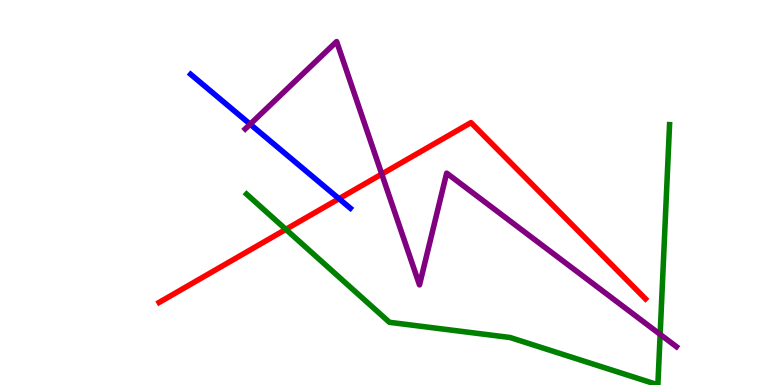[{'lines': ['blue', 'red'], 'intersections': [{'x': 4.37, 'y': 4.84}]}, {'lines': ['green', 'red'], 'intersections': [{'x': 3.69, 'y': 4.04}]}, {'lines': ['purple', 'red'], 'intersections': [{'x': 4.93, 'y': 5.48}]}, {'lines': ['blue', 'green'], 'intersections': []}, {'lines': ['blue', 'purple'], 'intersections': [{'x': 3.23, 'y': 6.77}]}, {'lines': ['green', 'purple'], 'intersections': [{'x': 8.52, 'y': 1.31}]}]